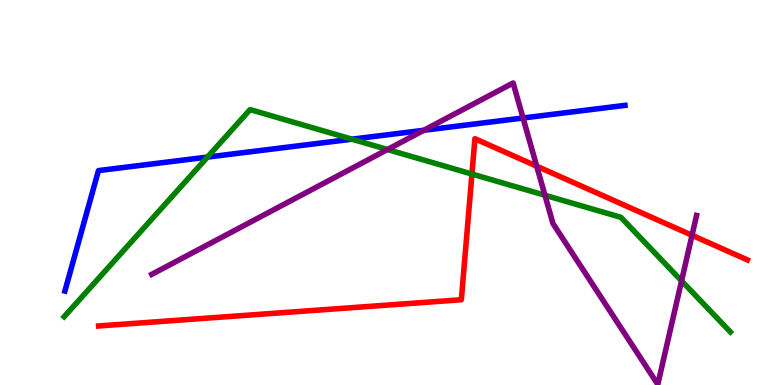[{'lines': ['blue', 'red'], 'intersections': []}, {'lines': ['green', 'red'], 'intersections': [{'x': 6.09, 'y': 5.48}]}, {'lines': ['purple', 'red'], 'intersections': [{'x': 6.93, 'y': 5.68}, {'x': 8.93, 'y': 3.89}]}, {'lines': ['blue', 'green'], 'intersections': [{'x': 2.68, 'y': 5.92}, {'x': 4.54, 'y': 6.38}]}, {'lines': ['blue', 'purple'], 'intersections': [{'x': 5.47, 'y': 6.62}, {'x': 6.75, 'y': 6.94}]}, {'lines': ['green', 'purple'], 'intersections': [{'x': 5.0, 'y': 6.12}, {'x': 7.03, 'y': 4.93}, {'x': 8.79, 'y': 2.7}]}]